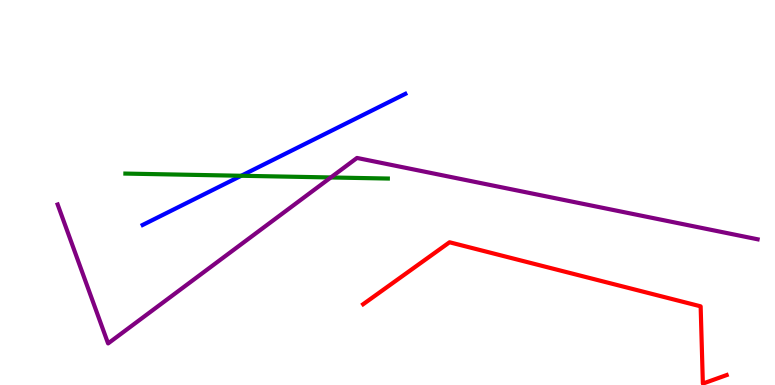[{'lines': ['blue', 'red'], 'intersections': []}, {'lines': ['green', 'red'], 'intersections': []}, {'lines': ['purple', 'red'], 'intersections': []}, {'lines': ['blue', 'green'], 'intersections': [{'x': 3.11, 'y': 5.43}]}, {'lines': ['blue', 'purple'], 'intersections': []}, {'lines': ['green', 'purple'], 'intersections': [{'x': 4.27, 'y': 5.39}]}]